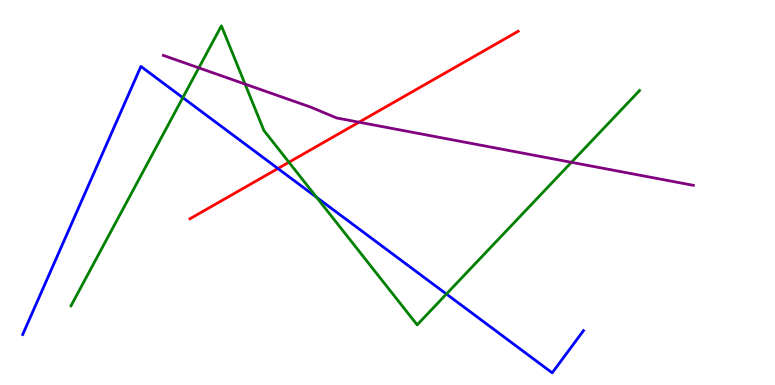[{'lines': ['blue', 'red'], 'intersections': [{'x': 3.59, 'y': 5.62}]}, {'lines': ['green', 'red'], 'intersections': [{'x': 3.73, 'y': 5.79}]}, {'lines': ['purple', 'red'], 'intersections': [{'x': 4.63, 'y': 6.83}]}, {'lines': ['blue', 'green'], 'intersections': [{'x': 2.36, 'y': 7.46}, {'x': 4.08, 'y': 4.88}, {'x': 5.76, 'y': 2.36}]}, {'lines': ['blue', 'purple'], 'intersections': []}, {'lines': ['green', 'purple'], 'intersections': [{'x': 2.57, 'y': 8.24}, {'x': 3.16, 'y': 7.82}, {'x': 7.37, 'y': 5.78}]}]